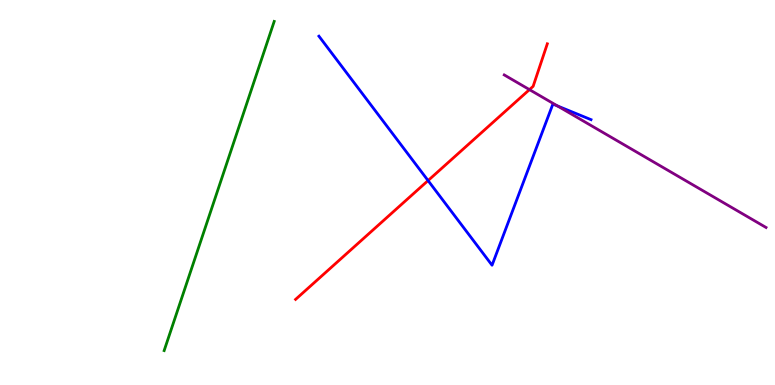[{'lines': ['blue', 'red'], 'intersections': [{'x': 5.52, 'y': 5.31}]}, {'lines': ['green', 'red'], 'intersections': []}, {'lines': ['purple', 'red'], 'intersections': [{'x': 6.83, 'y': 7.67}]}, {'lines': ['blue', 'green'], 'intersections': []}, {'lines': ['blue', 'purple'], 'intersections': [{'x': 7.19, 'y': 7.25}]}, {'lines': ['green', 'purple'], 'intersections': []}]